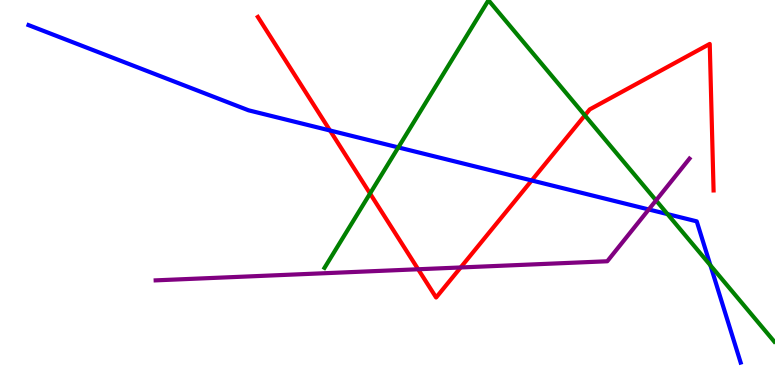[{'lines': ['blue', 'red'], 'intersections': [{'x': 4.26, 'y': 6.61}, {'x': 6.86, 'y': 5.31}]}, {'lines': ['green', 'red'], 'intersections': [{'x': 4.77, 'y': 4.97}, {'x': 7.55, 'y': 7.0}]}, {'lines': ['purple', 'red'], 'intersections': [{'x': 5.4, 'y': 3.01}, {'x': 5.94, 'y': 3.05}]}, {'lines': ['blue', 'green'], 'intersections': [{'x': 5.14, 'y': 6.17}, {'x': 8.61, 'y': 4.44}, {'x': 9.17, 'y': 3.11}]}, {'lines': ['blue', 'purple'], 'intersections': [{'x': 8.37, 'y': 4.56}]}, {'lines': ['green', 'purple'], 'intersections': [{'x': 8.46, 'y': 4.8}]}]